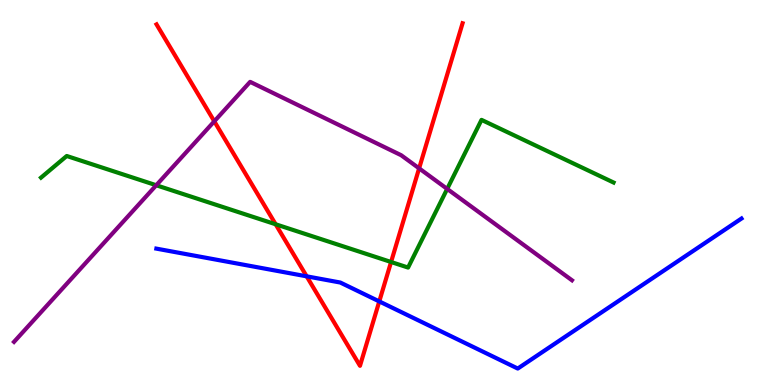[{'lines': ['blue', 'red'], 'intersections': [{'x': 3.96, 'y': 2.82}, {'x': 4.89, 'y': 2.17}]}, {'lines': ['green', 'red'], 'intersections': [{'x': 3.56, 'y': 4.17}, {'x': 5.05, 'y': 3.19}]}, {'lines': ['purple', 'red'], 'intersections': [{'x': 2.77, 'y': 6.85}, {'x': 5.41, 'y': 5.63}]}, {'lines': ['blue', 'green'], 'intersections': []}, {'lines': ['blue', 'purple'], 'intersections': []}, {'lines': ['green', 'purple'], 'intersections': [{'x': 2.02, 'y': 5.19}, {'x': 5.77, 'y': 5.09}]}]